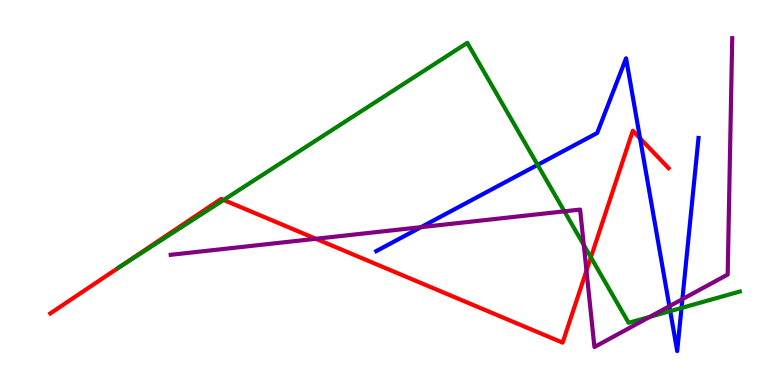[{'lines': ['blue', 'red'], 'intersections': [{'x': 8.26, 'y': 6.41}]}, {'lines': ['green', 'red'], 'intersections': [{'x': 2.89, 'y': 4.81}, {'x': 7.62, 'y': 3.32}]}, {'lines': ['purple', 'red'], 'intersections': [{'x': 4.08, 'y': 3.8}, {'x': 7.57, 'y': 2.97}]}, {'lines': ['blue', 'green'], 'intersections': [{'x': 6.94, 'y': 5.72}, {'x': 8.65, 'y': 1.92}, {'x': 8.79, 'y': 2.0}]}, {'lines': ['blue', 'purple'], 'intersections': [{'x': 5.43, 'y': 4.1}, {'x': 8.64, 'y': 2.05}, {'x': 8.81, 'y': 2.23}]}, {'lines': ['green', 'purple'], 'intersections': [{'x': 7.28, 'y': 4.51}, {'x': 7.53, 'y': 3.64}, {'x': 8.39, 'y': 1.77}]}]